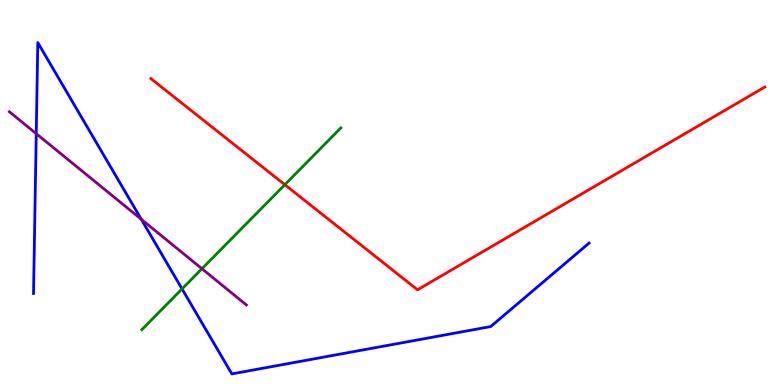[{'lines': ['blue', 'red'], 'intersections': []}, {'lines': ['green', 'red'], 'intersections': [{'x': 3.68, 'y': 5.2}]}, {'lines': ['purple', 'red'], 'intersections': []}, {'lines': ['blue', 'green'], 'intersections': [{'x': 2.35, 'y': 2.5}]}, {'lines': ['blue', 'purple'], 'intersections': [{'x': 0.468, 'y': 6.53}, {'x': 1.82, 'y': 4.3}]}, {'lines': ['green', 'purple'], 'intersections': [{'x': 2.61, 'y': 3.02}]}]